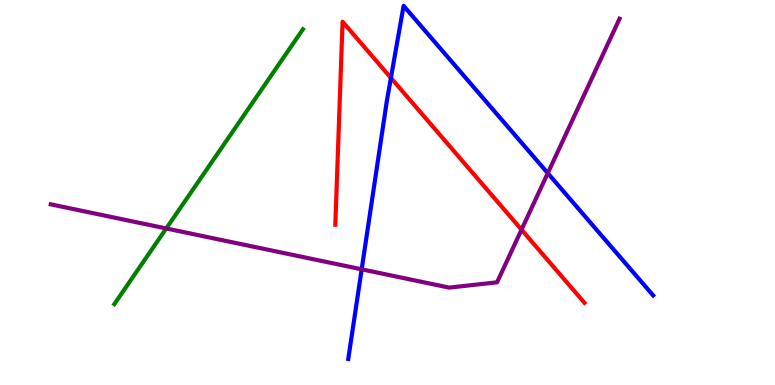[{'lines': ['blue', 'red'], 'intersections': [{'x': 5.04, 'y': 7.98}]}, {'lines': ['green', 'red'], 'intersections': []}, {'lines': ['purple', 'red'], 'intersections': [{'x': 6.73, 'y': 4.03}]}, {'lines': ['blue', 'green'], 'intersections': []}, {'lines': ['blue', 'purple'], 'intersections': [{'x': 4.67, 'y': 3.0}, {'x': 7.07, 'y': 5.5}]}, {'lines': ['green', 'purple'], 'intersections': [{'x': 2.15, 'y': 4.07}]}]